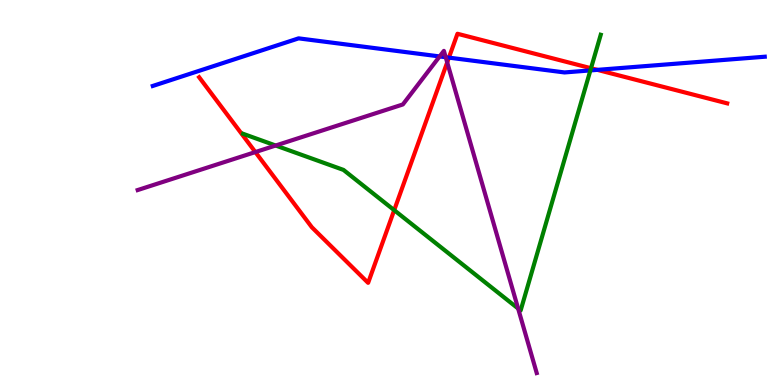[{'lines': ['blue', 'red'], 'intersections': [{'x': 5.79, 'y': 8.5}, {'x': 7.71, 'y': 8.19}]}, {'lines': ['green', 'red'], 'intersections': [{'x': 5.09, 'y': 4.54}, {'x': 7.63, 'y': 8.23}]}, {'lines': ['purple', 'red'], 'intersections': [{'x': 3.29, 'y': 6.05}, {'x': 5.77, 'y': 8.38}]}, {'lines': ['blue', 'green'], 'intersections': [{'x': 7.62, 'y': 8.17}]}, {'lines': ['blue', 'purple'], 'intersections': [{'x': 5.67, 'y': 8.53}, {'x': 5.75, 'y': 8.51}]}, {'lines': ['green', 'purple'], 'intersections': [{'x': 3.56, 'y': 6.22}, {'x': 6.69, 'y': 1.99}]}]